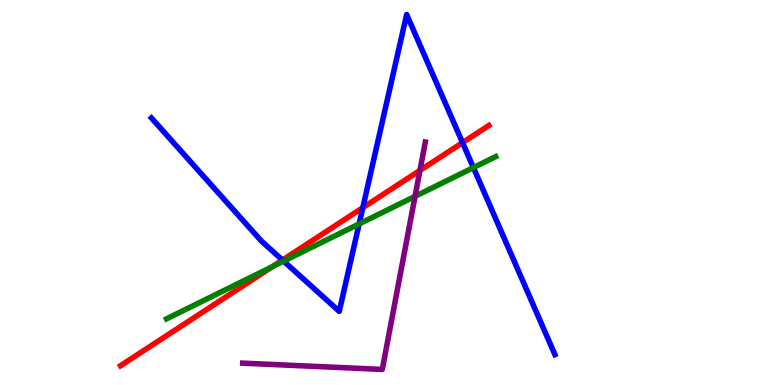[{'lines': ['blue', 'red'], 'intersections': [{'x': 3.64, 'y': 3.24}, {'x': 4.68, 'y': 4.61}, {'x': 5.97, 'y': 6.29}]}, {'lines': ['green', 'red'], 'intersections': [{'x': 3.51, 'y': 3.07}]}, {'lines': ['purple', 'red'], 'intersections': [{'x': 5.42, 'y': 5.57}]}, {'lines': ['blue', 'green'], 'intersections': [{'x': 3.66, 'y': 3.22}, {'x': 4.63, 'y': 4.18}, {'x': 6.11, 'y': 5.65}]}, {'lines': ['blue', 'purple'], 'intersections': []}, {'lines': ['green', 'purple'], 'intersections': [{'x': 5.36, 'y': 4.9}]}]